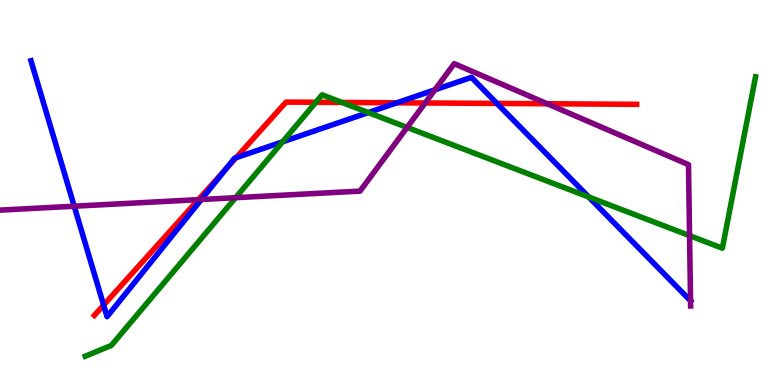[{'lines': ['blue', 'red'], 'intersections': [{'x': 1.34, 'y': 2.08}, {'x': 2.91, 'y': 5.6}, {'x': 3.05, 'y': 5.9}, {'x': 5.12, 'y': 7.33}, {'x': 6.41, 'y': 7.31}]}, {'lines': ['green', 'red'], 'intersections': [{'x': 4.08, 'y': 7.34}, {'x': 4.41, 'y': 7.34}]}, {'lines': ['purple', 'red'], 'intersections': [{'x': 2.56, 'y': 4.81}, {'x': 5.49, 'y': 7.33}, {'x': 7.06, 'y': 7.31}]}, {'lines': ['blue', 'green'], 'intersections': [{'x': 3.65, 'y': 6.32}, {'x': 4.75, 'y': 7.08}, {'x': 7.6, 'y': 4.88}]}, {'lines': ['blue', 'purple'], 'intersections': [{'x': 0.958, 'y': 4.64}, {'x': 2.6, 'y': 4.82}, {'x': 5.61, 'y': 7.67}, {'x': 8.91, 'y': 2.19}]}, {'lines': ['green', 'purple'], 'intersections': [{'x': 3.04, 'y': 4.87}, {'x': 5.25, 'y': 6.69}, {'x': 8.9, 'y': 3.88}]}]